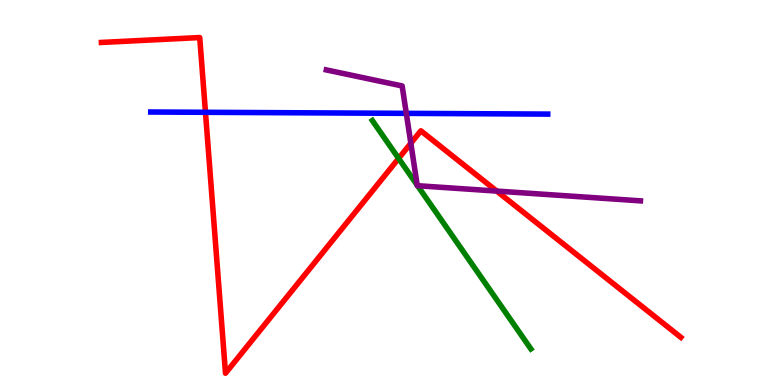[{'lines': ['blue', 'red'], 'intersections': [{'x': 2.65, 'y': 7.08}]}, {'lines': ['green', 'red'], 'intersections': [{'x': 5.14, 'y': 5.89}]}, {'lines': ['purple', 'red'], 'intersections': [{'x': 5.3, 'y': 6.28}, {'x': 6.41, 'y': 5.04}]}, {'lines': ['blue', 'green'], 'intersections': []}, {'lines': ['blue', 'purple'], 'intersections': [{'x': 5.24, 'y': 7.06}]}, {'lines': ['green', 'purple'], 'intersections': [{'x': 5.38, 'y': 5.19}, {'x': 5.39, 'y': 5.18}]}]